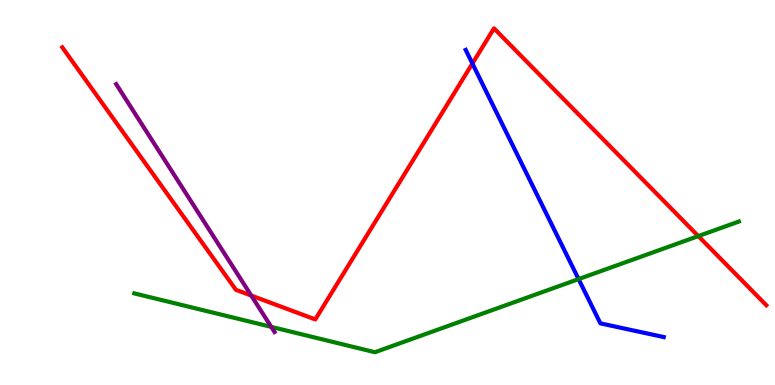[{'lines': ['blue', 'red'], 'intersections': [{'x': 6.1, 'y': 8.35}]}, {'lines': ['green', 'red'], 'intersections': [{'x': 9.01, 'y': 3.87}]}, {'lines': ['purple', 'red'], 'intersections': [{'x': 3.24, 'y': 2.32}]}, {'lines': ['blue', 'green'], 'intersections': [{'x': 7.47, 'y': 2.75}]}, {'lines': ['blue', 'purple'], 'intersections': []}, {'lines': ['green', 'purple'], 'intersections': [{'x': 3.5, 'y': 1.51}]}]